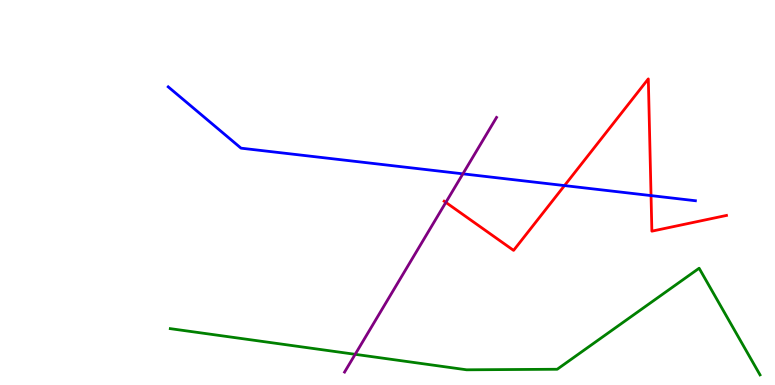[{'lines': ['blue', 'red'], 'intersections': [{'x': 7.28, 'y': 5.18}, {'x': 8.4, 'y': 4.92}]}, {'lines': ['green', 'red'], 'intersections': []}, {'lines': ['purple', 'red'], 'intersections': [{'x': 5.75, 'y': 4.74}]}, {'lines': ['blue', 'green'], 'intersections': []}, {'lines': ['blue', 'purple'], 'intersections': [{'x': 5.97, 'y': 5.48}]}, {'lines': ['green', 'purple'], 'intersections': [{'x': 4.58, 'y': 0.797}]}]